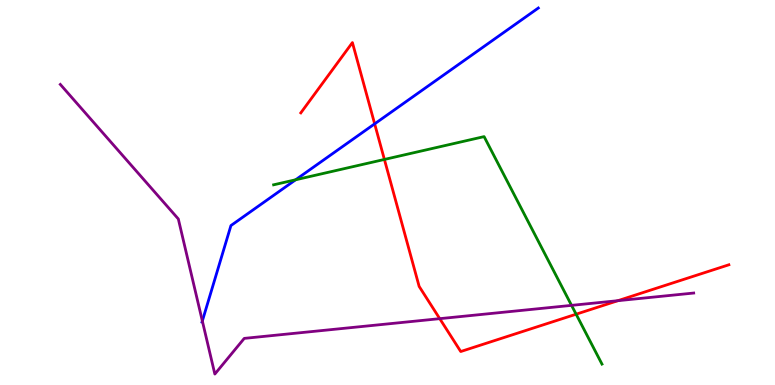[{'lines': ['blue', 'red'], 'intersections': [{'x': 4.83, 'y': 6.78}]}, {'lines': ['green', 'red'], 'intersections': [{'x': 4.96, 'y': 5.86}, {'x': 7.43, 'y': 1.84}]}, {'lines': ['purple', 'red'], 'intersections': [{'x': 5.67, 'y': 1.72}, {'x': 7.97, 'y': 2.19}]}, {'lines': ['blue', 'green'], 'intersections': [{'x': 3.81, 'y': 5.33}]}, {'lines': ['blue', 'purple'], 'intersections': [{'x': 2.61, 'y': 1.66}]}, {'lines': ['green', 'purple'], 'intersections': [{'x': 7.37, 'y': 2.07}]}]